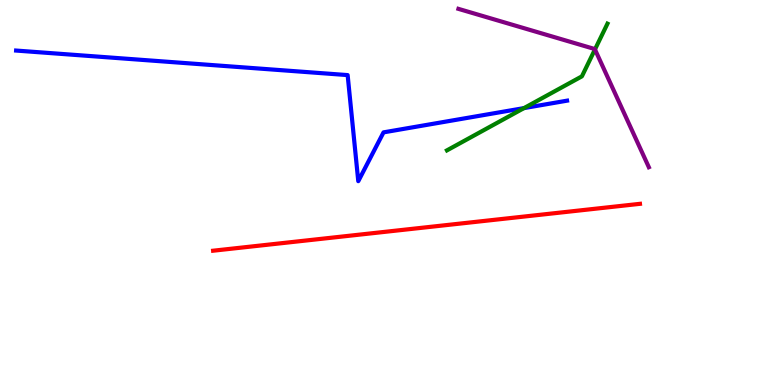[{'lines': ['blue', 'red'], 'intersections': []}, {'lines': ['green', 'red'], 'intersections': []}, {'lines': ['purple', 'red'], 'intersections': []}, {'lines': ['blue', 'green'], 'intersections': [{'x': 6.76, 'y': 7.19}]}, {'lines': ['blue', 'purple'], 'intersections': []}, {'lines': ['green', 'purple'], 'intersections': [{'x': 7.68, 'y': 8.72}]}]